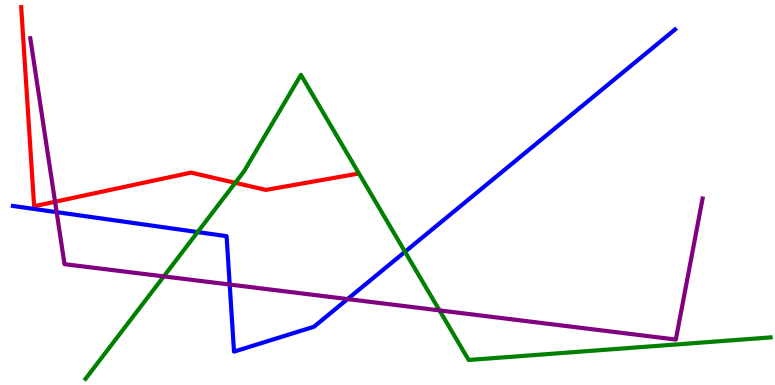[{'lines': ['blue', 'red'], 'intersections': []}, {'lines': ['green', 'red'], 'intersections': [{'x': 3.04, 'y': 5.25}]}, {'lines': ['purple', 'red'], 'intersections': [{'x': 0.71, 'y': 4.76}]}, {'lines': ['blue', 'green'], 'intersections': [{'x': 2.55, 'y': 3.97}, {'x': 5.23, 'y': 3.46}]}, {'lines': ['blue', 'purple'], 'intersections': [{'x': 0.731, 'y': 4.49}, {'x': 2.96, 'y': 2.61}, {'x': 4.48, 'y': 2.23}]}, {'lines': ['green', 'purple'], 'intersections': [{'x': 2.11, 'y': 2.82}, {'x': 5.67, 'y': 1.94}]}]